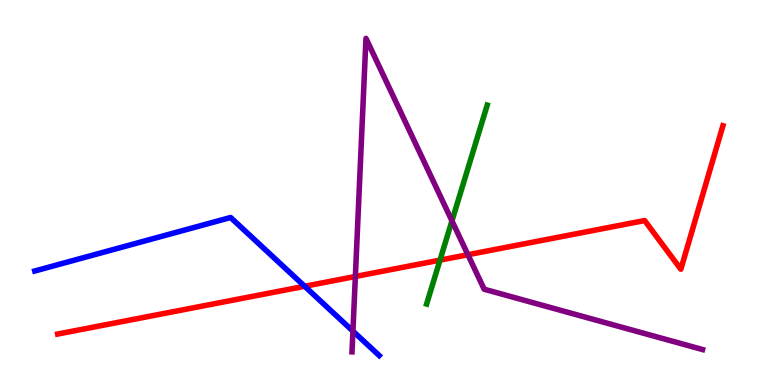[{'lines': ['blue', 'red'], 'intersections': [{'x': 3.93, 'y': 2.56}]}, {'lines': ['green', 'red'], 'intersections': [{'x': 5.68, 'y': 3.24}]}, {'lines': ['purple', 'red'], 'intersections': [{'x': 4.59, 'y': 2.82}, {'x': 6.04, 'y': 3.38}]}, {'lines': ['blue', 'green'], 'intersections': []}, {'lines': ['blue', 'purple'], 'intersections': [{'x': 4.55, 'y': 1.4}]}, {'lines': ['green', 'purple'], 'intersections': [{'x': 5.83, 'y': 4.26}]}]